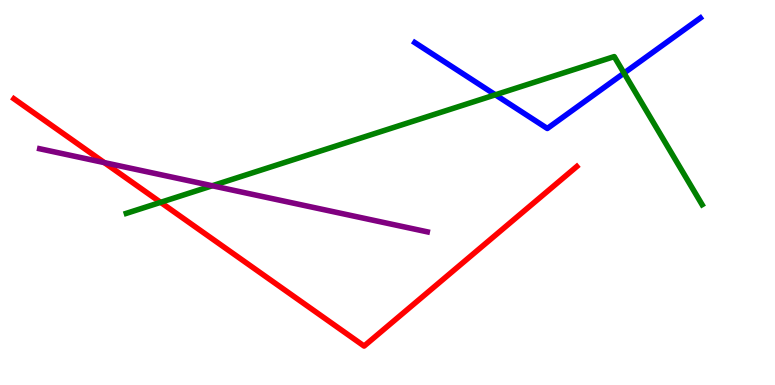[{'lines': ['blue', 'red'], 'intersections': []}, {'lines': ['green', 'red'], 'intersections': [{'x': 2.07, 'y': 4.74}]}, {'lines': ['purple', 'red'], 'intersections': [{'x': 1.35, 'y': 5.78}]}, {'lines': ['blue', 'green'], 'intersections': [{'x': 6.39, 'y': 7.54}, {'x': 8.05, 'y': 8.1}]}, {'lines': ['blue', 'purple'], 'intersections': []}, {'lines': ['green', 'purple'], 'intersections': [{'x': 2.74, 'y': 5.18}]}]